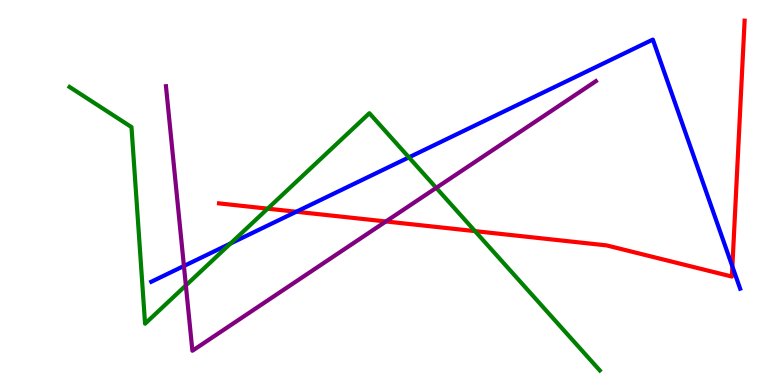[{'lines': ['blue', 'red'], 'intersections': [{'x': 3.82, 'y': 4.5}, {'x': 9.45, 'y': 3.08}]}, {'lines': ['green', 'red'], 'intersections': [{'x': 3.45, 'y': 4.58}, {'x': 6.13, 'y': 4.0}]}, {'lines': ['purple', 'red'], 'intersections': [{'x': 4.98, 'y': 4.25}]}, {'lines': ['blue', 'green'], 'intersections': [{'x': 2.98, 'y': 3.68}, {'x': 5.28, 'y': 5.91}]}, {'lines': ['blue', 'purple'], 'intersections': [{'x': 2.37, 'y': 3.09}]}, {'lines': ['green', 'purple'], 'intersections': [{'x': 2.4, 'y': 2.59}, {'x': 5.63, 'y': 5.12}]}]